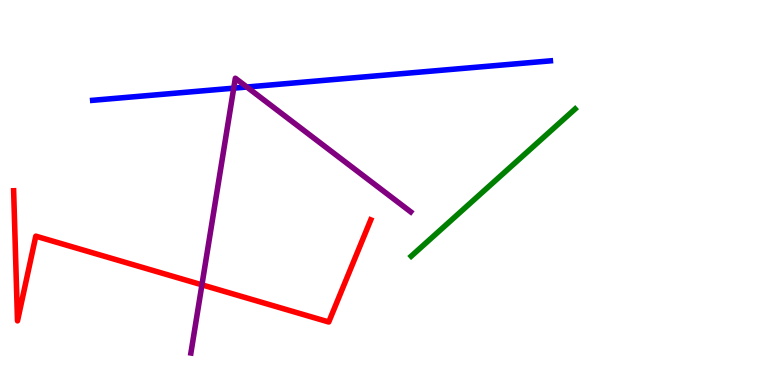[{'lines': ['blue', 'red'], 'intersections': []}, {'lines': ['green', 'red'], 'intersections': []}, {'lines': ['purple', 'red'], 'intersections': [{'x': 2.61, 'y': 2.6}]}, {'lines': ['blue', 'green'], 'intersections': []}, {'lines': ['blue', 'purple'], 'intersections': [{'x': 3.02, 'y': 7.71}, {'x': 3.19, 'y': 7.74}]}, {'lines': ['green', 'purple'], 'intersections': []}]